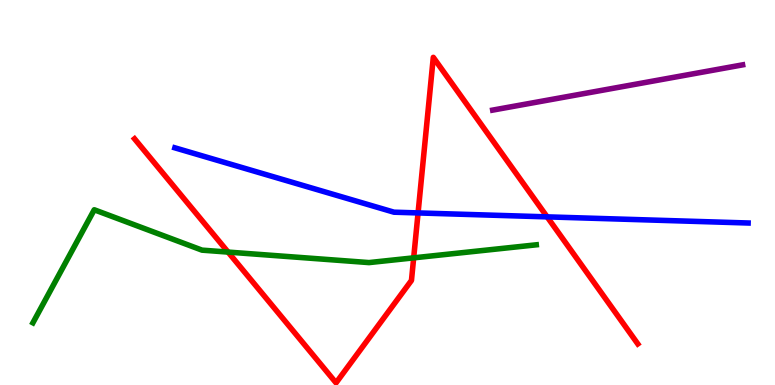[{'lines': ['blue', 'red'], 'intersections': [{'x': 5.39, 'y': 4.47}, {'x': 7.06, 'y': 4.37}]}, {'lines': ['green', 'red'], 'intersections': [{'x': 2.94, 'y': 3.45}, {'x': 5.34, 'y': 3.3}]}, {'lines': ['purple', 'red'], 'intersections': []}, {'lines': ['blue', 'green'], 'intersections': []}, {'lines': ['blue', 'purple'], 'intersections': []}, {'lines': ['green', 'purple'], 'intersections': []}]